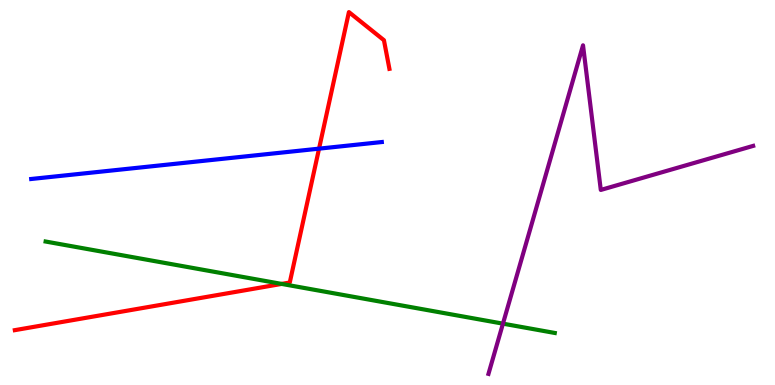[{'lines': ['blue', 'red'], 'intersections': [{'x': 4.12, 'y': 6.14}]}, {'lines': ['green', 'red'], 'intersections': [{'x': 3.63, 'y': 2.63}]}, {'lines': ['purple', 'red'], 'intersections': []}, {'lines': ['blue', 'green'], 'intersections': []}, {'lines': ['blue', 'purple'], 'intersections': []}, {'lines': ['green', 'purple'], 'intersections': [{'x': 6.49, 'y': 1.59}]}]